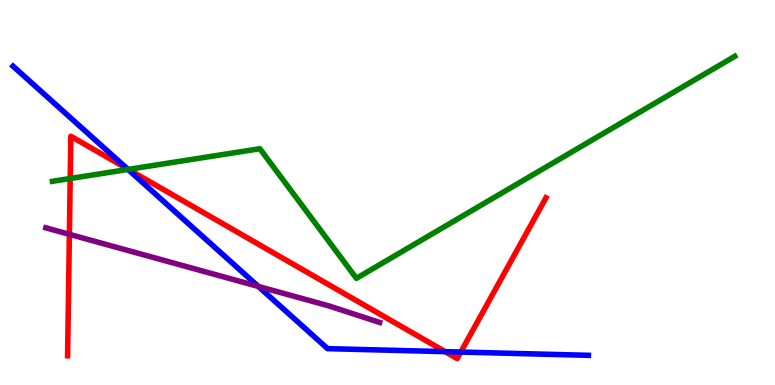[{'lines': ['blue', 'red'], 'intersections': [{'x': 1.64, 'y': 5.62}, {'x': 5.74, 'y': 0.866}, {'x': 5.95, 'y': 0.856}]}, {'lines': ['green', 'red'], 'intersections': [{'x': 0.906, 'y': 5.36}, {'x': 1.66, 'y': 5.6}]}, {'lines': ['purple', 'red'], 'intersections': [{'x': 0.895, 'y': 3.91}]}, {'lines': ['blue', 'green'], 'intersections': [{'x': 1.65, 'y': 5.6}]}, {'lines': ['blue', 'purple'], 'intersections': [{'x': 3.33, 'y': 2.56}]}, {'lines': ['green', 'purple'], 'intersections': []}]